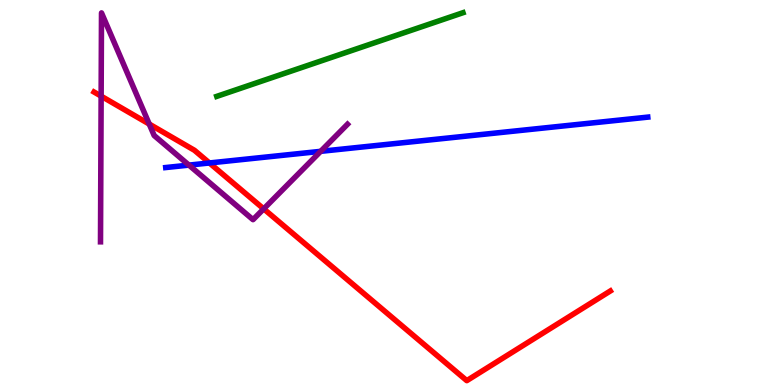[{'lines': ['blue', 'red'], 'intersections': [{'x': 2.7, 'y': 5.77}]}, {'lines': ['green', 'red'], 'intersections': []}, {'lines': ['purple', 'red'], 'intersections': [{'x': 1.31, 'y': 7.5}, {'x': 1.93, 'y': 6.78}, {'x': 3.4, 'y': 4.57}]}, {'lines': ['blue', 'green'], 'intersections': []}, {'lines': ['blue', 'purple'], 'intersections': [{'x': 2.44, 'y': 5.71}, {'x': 4.14, 'y': 6.07}]}, {'lines': ['green', 'purple'], 'intersections': []}]